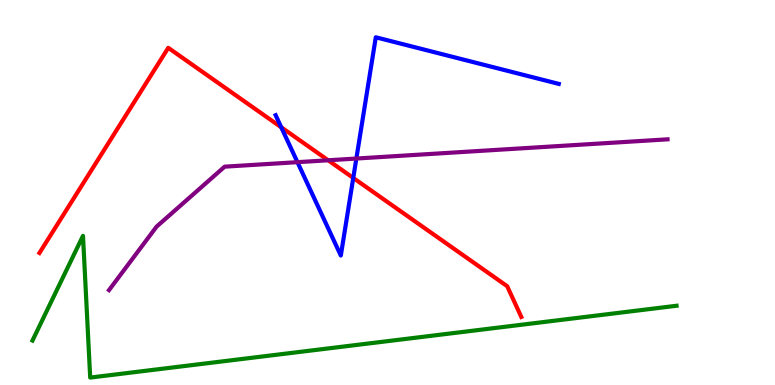[{'lines': ['blue', 'red'], 'intersections': [{'x': 3.63, 'y': 6.69}, {'x': 4.56, 'y': 5.38}]}, {'lines': ['green', 'red'], 'intersections': []}, {'lines': ['purple', 'red'], 'intersections': [{'x': 4.23, 'y': 5.84}]}, {'lines': ['blue', 'green'], 'intersections': []}, {'lines': ['blue', 'purple'], 'intersections': [{'x': 3.84, 'y': 5.79}, {'x': 4.6, 'y': 5.88}]}, {'lines': ['green', 'purple'], 'intersections': []}]